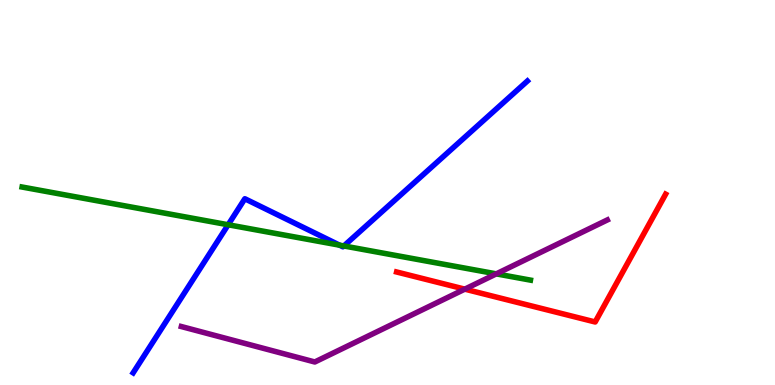[{'lines': ['blue', 'red'], 'intersections': []}, {'lines': ['green', 'red'], 'intersections': []}, {'lines': ['purple', 'red'], 'intersections': [{'x': 6.0, 'y': 2.49}]}, {'lines': ['blue', 'green'], 'intersections': [{'x': 2.94, 'y': 4.16}, {'x': 4.38, 'y': 3.63}, {'x': 4.44, 'y': 3.61}]}, {'lines': ['blue', 'purple'], 'intersections': []}, {'lines': ['green', 'purple'], 'intersections': [{'x': 6.4, 'y': 2.89}]}]